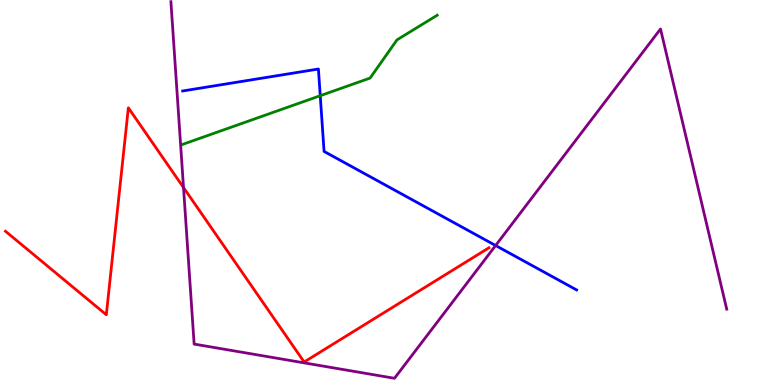[{'lines': ['blue', 'red'], 'intersections': []}, {'lines': ['green', 'red'], 'intersections': []}, {'lines': ['purple', 'red'], 'intersections': [{'x': 2.37, 'y': 5.13}]}, {'lines': ['blue', 'green'], 'intersections': [{'x': 4.13, 'y': 7.51}]}, {'lines': ['blue', 'purple'], 'intersections': [{'x': 6.4, 'y': 3.62}]}, {'lines': ['green', 'purple'], 'intersections': []}]